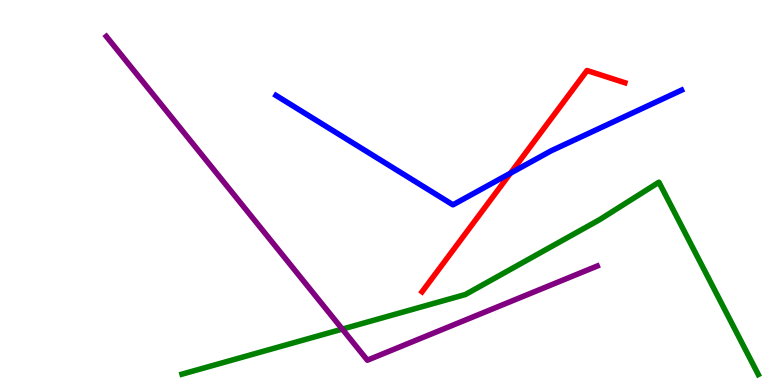[{'lines': ['blue', 'red'], 'intersections': [{'x': 6.59, 'y': 5.5}]}, {'lines': ['green', 'red'], 'intersections': []}, {'lines': ['purple', 'red'], 'intersections': []}, {'lines': ['blue', 'green'], 'intersections': []}, {'lines': ['blue', 'purple'], 'intersections': []}, {'lines': ['green', 'purple'], 'intersections': [{'x': 4.42, 'y': 1.45}]}]